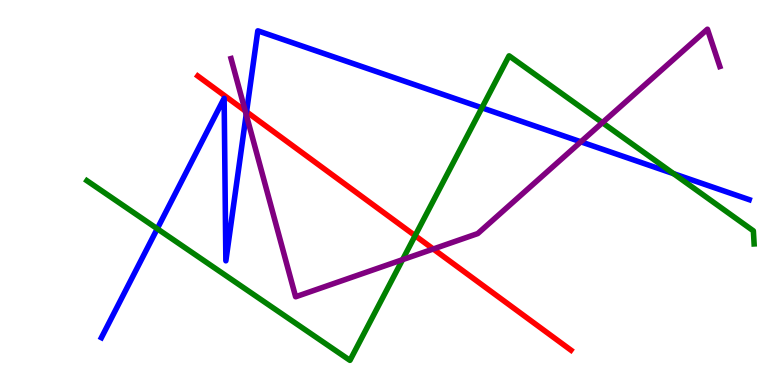[{'lines': ['blue', 'red'], 'intersections': [{'x': 3.18, 'y': 7.1}]}, {'lines': ['green', 'red'], 'intersections': [{'x': 5.36, 'y': 3.88}]}, {'lines': ['purple', 'red'], 'intersections': [{'x': 3.16, 'y': 7.12}, {'x': 5.59, 'y': 3.53}]}, {'lines': ['blue', 'green'], 'intersections': [{'x': 2.03, 'y': 4.06}, {'x': 6.22, 'y': 7.2}, {'x': 8.69, 'y': 5.49}]}, {'lines': ['blue', 'purple'], 'intersections': [{'x': 3.18, 'y': 7.03}, {'x': 7.5, 'y': 6.32}]}, {'lines': ['green', 'purple'], 'intersections': [{'x': 5.19, 'y': 3.26}, {'x': 7.77, 'y': 6.81}]}]